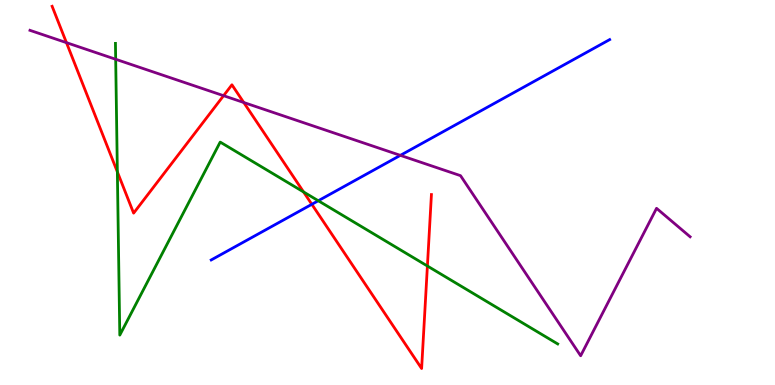[{'lines': ['blue', 'red'], 'intersections': [{'x': 4.02, 'y': 4.69}]}, {'lines': ['green', 'red'], 'intersections': [{'x': 1.51, 'y': 5.54}, {'x': 3.92, 'y': 5.01}, {'x': 5.51, 'y': 3.09}]}, {'lines': ['purple', 'red'], 'intersections': [{'x': 0.857, 'y': 8.89}, {'x': 2.88, 'y': 7.51}, {'x': 3.15, 'y': 7.34}]}, {'lines': ['blue', 'green'], 'intersections': [{'x': 4.11, 'y': 4.79}]}, {'lines': ['blue', 'purple'], 'intersections': [{'x': 5.17, 'y': 5.96}]}, {'lines': ['green', 'purple'], 'intersections': [{'x': 1.49, 'y': 8.46}]}]